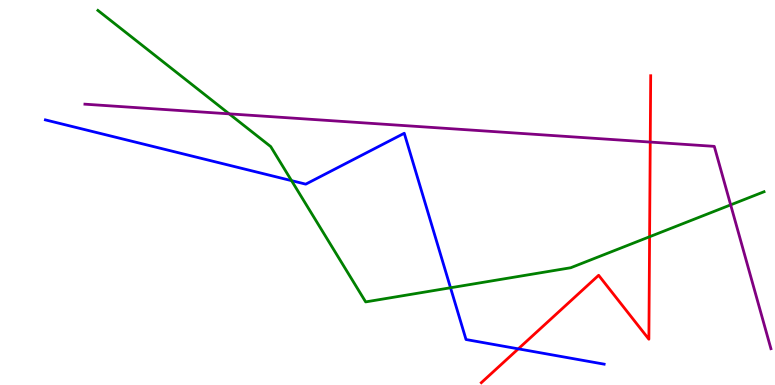[{'lines': ['blue', 'red'], 'intersections': [{'x': 6.69, 'y': 0.939}]}, {'lines': ['green', 'red'], 'intersections': [{'x': 8.38, 'y': 3.85}]}, {'lines': ['purple', 'red'], 'intersections': [{'x': 8.39, 'y': 6.31}]}, {'lines': ['blue', 'green'], 'intersections': [{'x': 3.76, 'y': 5.31}, {'x': 5.81, 'y': 2.53}]}, {'lines': ['blue', 'purple'], 'intersections': []}, {'lines': ['green', 'purple'], 'intersections': [{'x': 2.96, 'y': 7.04}, {'x': 9.43, 'y': 4.68}]}]